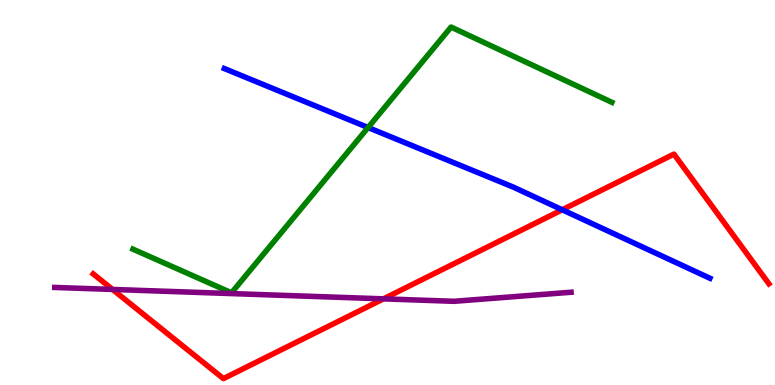[{'lines': ['blue', 'red'], 'intersections': [{'x': 7.25, 'y': 4.55}]}, {'lines': ['green', 'red'], 'intersections': []}, {'lines': ['purple', 'red'], 'intersections': [{'x': 1.45, 'y': 2.48}, {'x': 4.95, 'y': 2.24}]}, {'lines': ['blue', 'green'], 'intersections': [{'x': 4.75, 'y': 6.69}]}, {'lines': ['blue', 'purple'], 'intersections': []}, {'lines': ['green', 'purple'], 'intersections': []}]